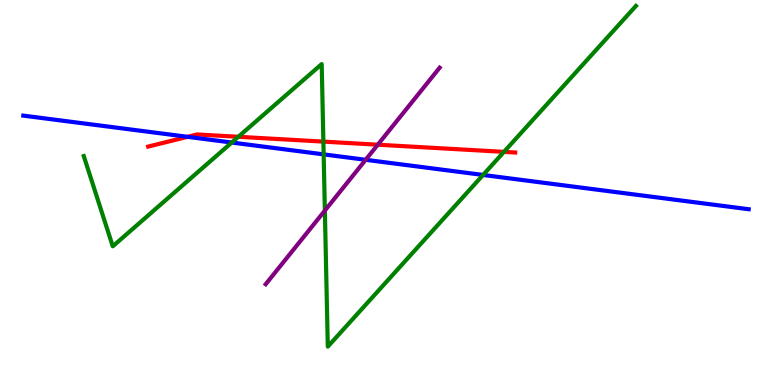[{'lines': ['blue', 'red'], 'intersections': [{'x': 2.42, 'y': 6.45}]}, {'lines': ['green', 'red'], 'intersections': [{'x': 3.08, 'y': 6.45}, {'x': 4.17, 'y': 6.32}, {'x': 6.5, 'y': 6.06}]}, {'lines': ['purple', 'red'], 'intersections': [{'x': 4.87, 'y': 6.24}]}, {'lines': ['blue', 'green'], 'intersections': [{'x': 2.99, 'y': 6.3}, {'x': 4.18, 'y': 5.99}, {'x': 6.23, 'y': 5.46}]}, {'lines': ['blue', 'purple'], 'intersections': [{'x': 4.72, 'y': 5.85}]}, {'lines': ['green', 'purple'], 'intersections': [{'x': 4.19, 'y': 4.53}]}]